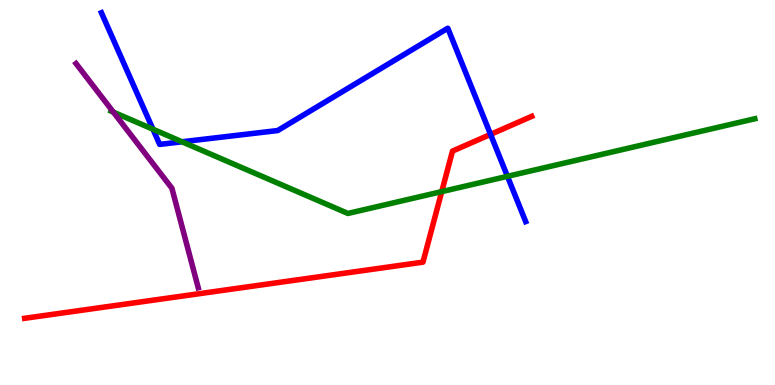[{'lines': ['blue', 'red'], 'intersections': [{'x': 6.33, 'y': 6.51}]}, {'lines': ['green', 'red'], 'intersections': [{'x': 5.7, 'y': 5.02}]}, {'lines': ['purple', 'red'], 'intersections': []}, {'lines': ['blue', 'green'], 'intersections': [{'x': 1.97, 'y': 6.64}, {'x': 2.35, 'y': 6.32}, {'x': 6.55, 'y': 5.42}]}, {'lines': ['blue', 'purple'], 'intersections': []}, {'lines': ['green', 'purple'], 'intersections': [{'x': 1.46, 'y': 7.09}]}]